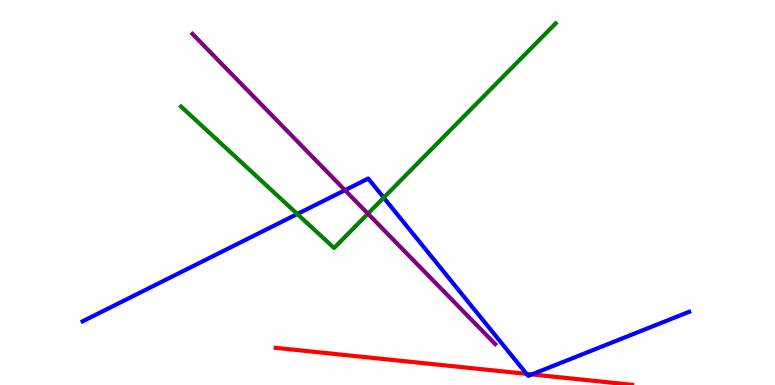[{'lines': ['blue', 'red'], 'intersections': [{'x': 6.79, 'y': 0.29}, {'x': 6.86, 'y': 0.275}]}, {'lines': ['green', 'red'], 'intersections': []}, {'lines': ['purple', 'red'], 'intersections': []}, {'lines': ['blue', 'green'], 'intersections': [{'x': 3.84, 'y': 4.44}, {'x': 4.95, 'y': 4.87}]}, {'lines': ['blue', 'purple'], 'intersections': [{'x': 4.45, 'y': 5.06}]}, {'lines': ['green', 'purple'], 'intersections': [{'x': 4.75, 'y': 4.45}]}]